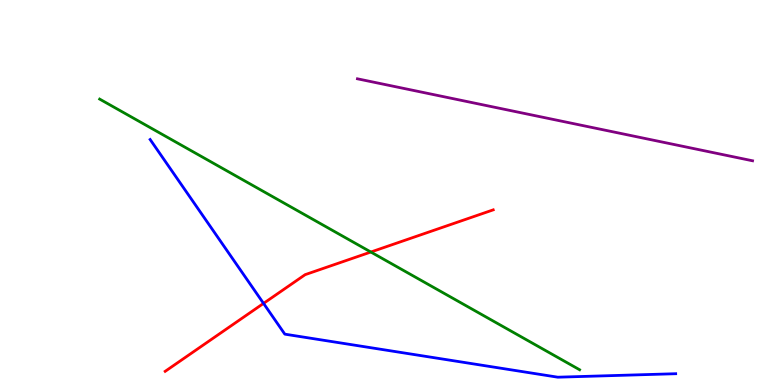[{'lines': ['blue', 'red'], 'intersections': [{'x': 3.4, 'y': 2.12}]}, {'lines': ['green', 'red'], 'intersections': [{'x': 4.79, 'y': 3.45}]}, {'lines': ['purple', 'red'], 'intersections': []}, {'lines': ['blue', 'green'], 'intersections': []}, {'lines': ['blue', 'purple'], 'intersections': []}, {'lines': ['green', 'purple'], 'intersections': []}]